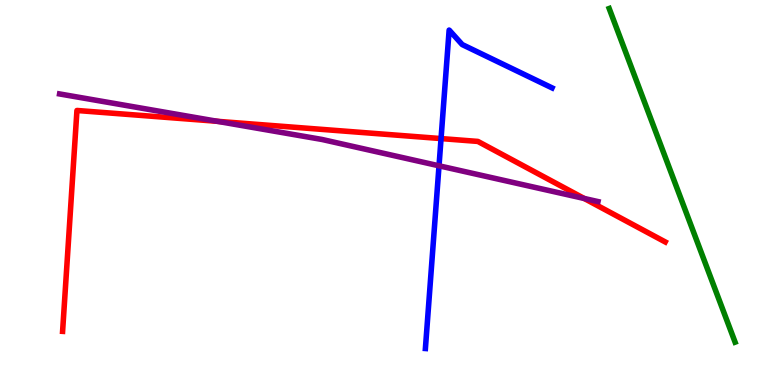[{'lines': ['blue', 'red'], 'intersections': [{'x': 5.69, 'y': 6.4}]}, {'lines': ['green', 'red'], 'intersections': []}, {'lines': ['purple', 'red'], 'intersections': [{'x': 2.8, 'y': 6.85}, {'x': 7.54, 'y': 4.84}]}, {'lines': ['blue', 'green'], 'intersections': []}, {'lines': ['blue', 'purple'], 'intersections': [{'x': 5.66, 'y': 5.69}]}, {'lines': ['green', 'purple'], 'intersections': []}]